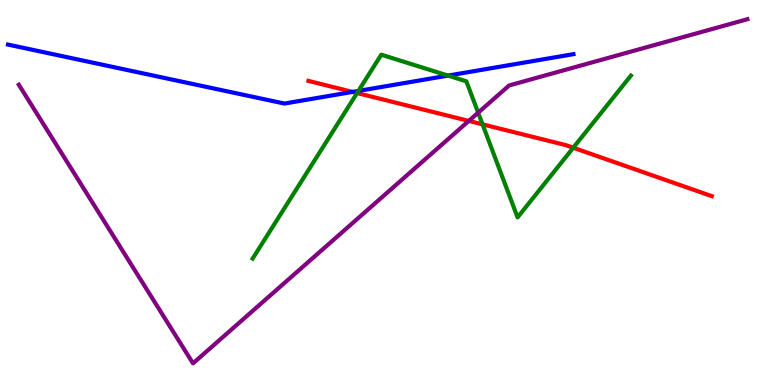[{'lines': ['blue', 'red'], 'intersections': [{'x': 4.55, 'y': 7.61}]}, {'lines': ['green', 'red'], 'intersections': [{'x': 4.61, 'y': 7.58}, {'x': 6.23, 'y': 6.77}, {'x': 7.4, 'y': 6.16}]}, {'lines': ['purple', 'red'], 'intersections': [{'x': 6.05, 'y': 6.86}]}, {'lines': ['blue', 'green'], 'intersections': [{'x': 4.63, 'y': 7.64}, {'x': 5.78, 'y': 8.04}]}, {'lines': ['blue', 'purple'], 'intersections': []}, {'lines': ['green', 'purple'], 'intersections': [{'x': 6.17, 'y': 7.07}]}]